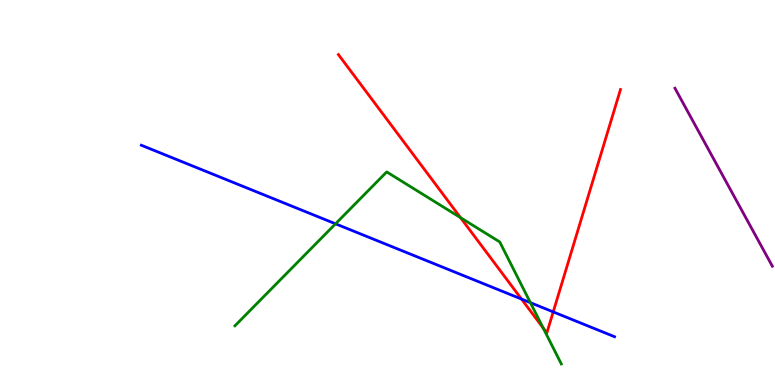[{'lines': ['blue', 'red'], 'intersections': [{'x': 6.73, 'y': 2.23}, {'x': 7.14, 'y': 1.9}]}, {'lines': ['green', 'red'], 'intersections': [{'x': 5.94, 'y': 4.35}, {'x': 7.01, 'y': 1.48}]}, {'lines': ['purple', 'red'], 'intersections': []}, {'lines': ['blue', 'green'], 'intersections': [{'x': 4.33, 'y': 4.19}, {'x': 6.84, 'y': 2.14}]}, {'lines': ['blue', 'purple'], 'intersections': []}, {'lines': ['green', 'purple'], 'intersections': []}]